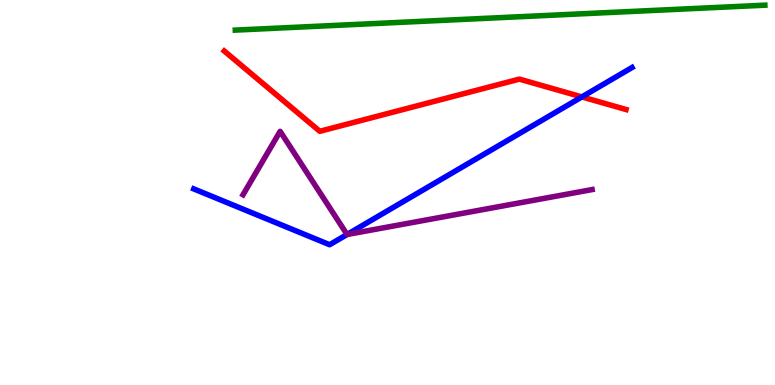[{'lines': ['blue', 'red'], 'intersections': [{'x': 7.51, 'y': 7.48}]}, {'lines': ['green', 'red'], 'intersections': []}, {'lines': ['purple', 'red'], 'intersections': []}, {'lines': ['blue', 'green'], 'intersections': []}, {'lines': ['blue', 'purple'], 'intersections': [{'x': 4.48, 'y': 3.91}]}, {'lines': ['green', 'purple'], 'intersections': []}]